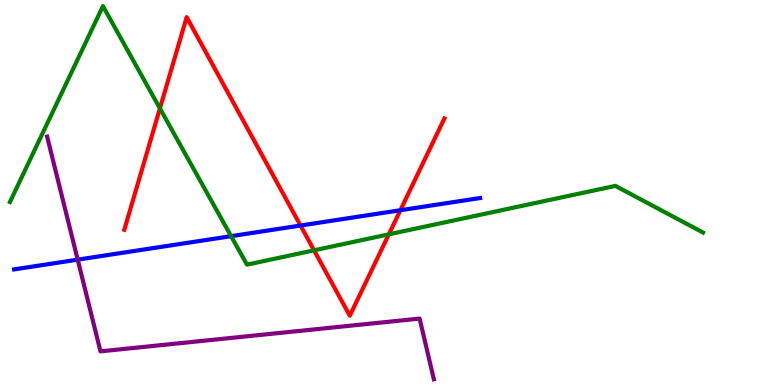[{'lines': ['blue', 'red'], 'intersections': [{'x': 3.88, 'y': 4.14}, {'x': 5.17, 'y': 4.54}]}, {'lines': ['green', 'red'], 'intersections': [{'x': 2.06, 'y': 7.18}, {'x': 4.05, 'y': 3.5}, {'x': 5.02, 'y': 3.91}]}, {'lines': ['purple', 'red'], 'intersections': []}, {'lines': ['blue', 'green'], 'intersections': [{'x': 2.98, 'y': 3.87}]}, {'lines': ['blue', 'purple'], 'intersections': [{'x': 1.0, 'y': 3.26}]}, {'lines': ['green', 'purple'], 'intersections': []}]